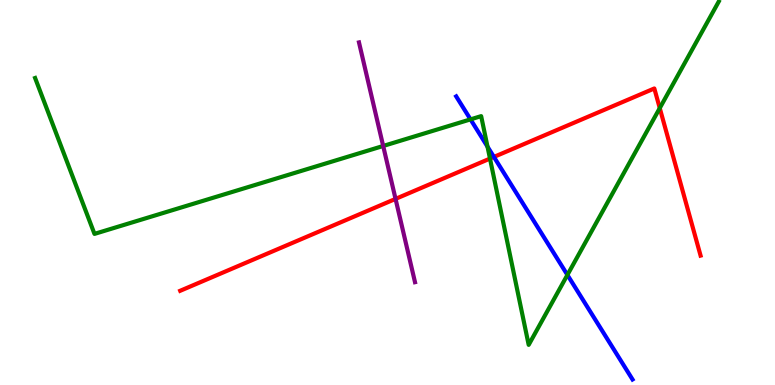[{'lines': ['blue', 'red'], 'intersections': [{'x': 6.37, 'y': 5.92}]}, {'lines': ['green', 'red'], 'intersections': [{'x': 6.32, 'y': 5.88}, {'x': 8.51, 'y': 7.19}]}, {'lines': ['purple', 'red'], 'intersections': [{'x': 5.1, 'y': 4.83}]}, {'lines': ['blue', 'green'], 'intersections': [{'x': 6.07, 'y': 6.9}, {'x': 6.29, 'y': 6.19}, {'x': 7.32, 'y': 2.86}]}, {'lines': ['blue', 'purple'], 'intersections': []}, {'lines': ['green', 'purple'], 'intersections': [{'x': 4.94, 'y': 6.21}]}]